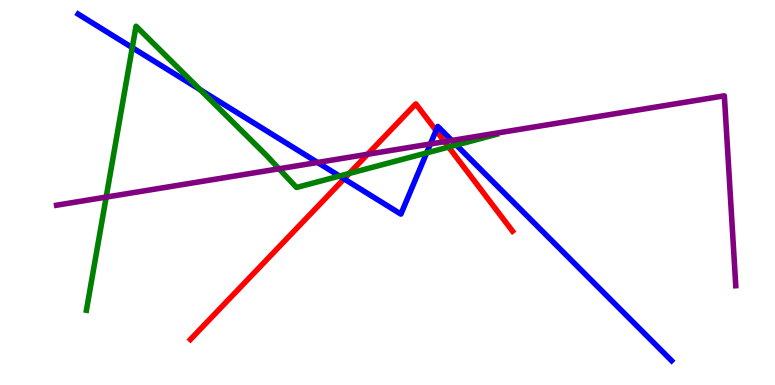[{'lines': ['blue', 'red'], 'intersections': [{'x': 4.44, 'y': 5.35}, {'x': 5.63, 'y': 6.61}]}, {'lines': ['green', 'red'], 'intersections': [{'x': 4.51, 'y': 5.49}, {'x': 5.79, 'y': 6.18}]}, {'lines': ['purple', 'red'], 'intersections': [{'x': 4.74, 'y': 5.99}, {'x': 5.74, 'y': 6.32}]}, {'lines': ['blue', 'green'], 'intersections': [{'x': 1.71, 'y': 8.76}, {'x': 2.58, 'y': 7.67}, {'x': 4.38, 'y': 5.43}, {'x': 5.51, 'y': 6.03}, {'x': 5.89, 'y': 6.23}]}, {'lines': ['blue', 'purple'], 'intersections': [{'x': 4.1, 'y': 5.78}, {'x': 5.55, 'y': 6.26}, {'x': 5.83, 'y': 6.35}]}, {'lines': ['green', 'purple'], 'intersections': [{'x': 1.37, 'y': 4.88}, {'x': 3.6, 'y': 5.62}]}]